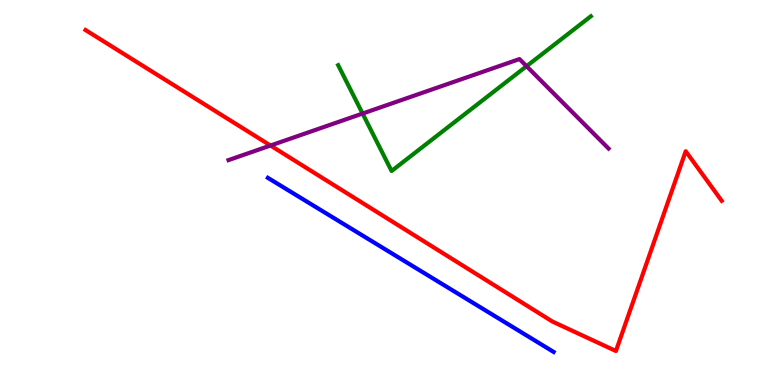[{'lines': ['blue', 'red'], 'intersections': []}, {'lines': ['green', 'red'], 'intersections': []}, {'lines': ['purple', 'red'], 'intersections': [{'x': 3.49, 'y': 6.22}]}, {'lines': ['blue', 'green'], 'intersections': []}, {'lines': ['blue', 'purple'], 'intersections': []}, {'lines': ['green', 'purple'], 'intersections': [{'x': 4.68, 'y': 7.05}, {'x': 6.79, 'y': 8.28}]}]